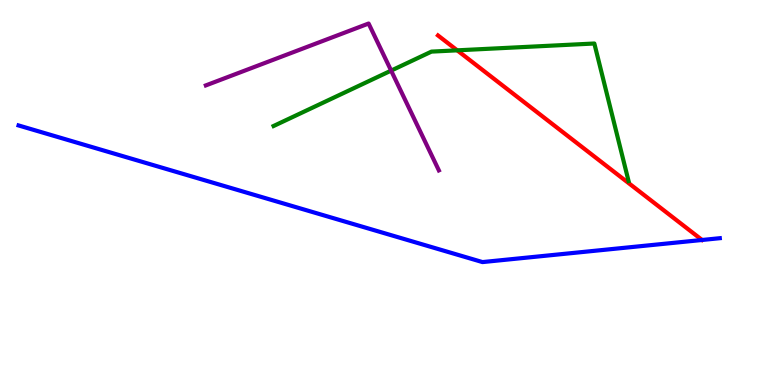[{'lines': ['blue', 'red'], 'intersections': []}, {'lines': ['green', 'red'], 'intersections': [{'x': 5.9, 'y': 8.69}]}, {'lines': ['purple', 'red'], 'intersections': []}, {'lines': ['blue', 'green'], 'intersections': []}, {'lines': ['blue', 'purple'], 'intersections': []}, {'lines': ['green', 'purple'], 'intersections': [{'x': 5.05, 'y': 8.17}]}]